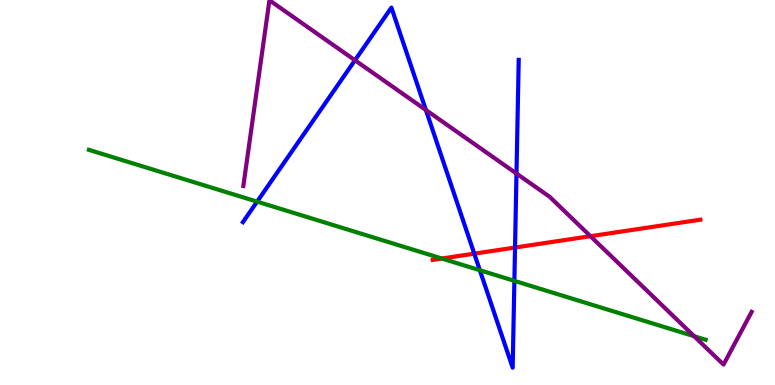[{'lines': ['blue', 'red'], 'intersections': [{'x': 6.12, 'y': 3.41}, {'x': 6.65, 'y': 3.57}]}, {'lines': ['green', 'red'], 'intersections': [{'x': 5.7, 'y': 3.29}]}, {'lines': ['purple', 'red'], 'intersections': [{'x': 7.62, 'y': 3.87}]}, {'lines': ['blue', 'green'], 'intersections': [{'x': 3.32, 'y': 4.76}, {'x': 6.19, 'y': 2.98}, {'x': 6.64, 'y': 2.7}]}, {'lines': ['blue', 'purple'], 'intersections': [{'x': 4.58, 'y': 8.43}, {'x': 5.5, 'y': 7.14}, {'x': 6.66, 'y': 5.49}]}, {'lines': ['green', 'purple'], 'intersections': [{'x': 8.96, 'y': 1.27}]}]